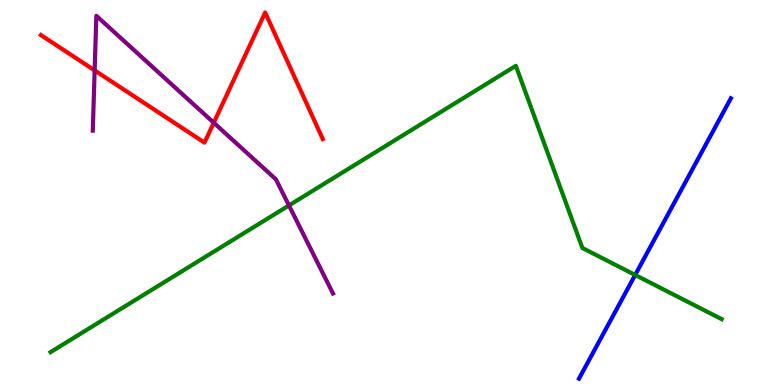[{'lines': ['blue', 'red'], 'intersections': []}, {'lines': ['green', 'red'], 'intersections': []}, {'lines': ['purple', 'red'], 'intersections': [{'x': 1.22, 'y': 8.17}, {'x': 2.76, 'y': 6.81}]}, {'lines': ['blue', 'green'], 'intersections': [{'x': 8.2, 'y': 2.86}]}, {'lines': ['blue', 'purple'], 'intersections': []}, {'lines': ['green', 'purple'], 'intersections': [{'x': 3.73, 'y': 4.66}]}]